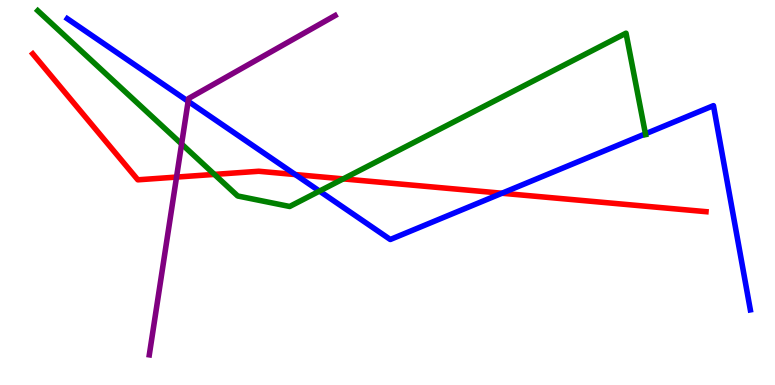[{'lines': ['blue', 'red'], 'intersections': [{'x': 3.81, 'y': 5.47}, {'x': 6.48, 'y': 4.98}]}, {'lines': ['green', 'red'], 'intersections': [{'x': 2.77, 'y': 5.47}, {'x': 4.43, 'y': 5.35}]}, {'lines': ['purple', 'red'], 'intersections': [{'x': 2.28, 'y': 5.4}]}, {'lines': ['blue', 'green'], 'intersections': [{'x': 4.12, 'y': 5.04}, {'x': 8.33, 'y': 6.52}]}, {'lines': ['blue', 'purple'], 'intersections': [{'x': 2.43, 'y': 7.37}]}, {'lines': ['green', 'purple'], 'intersections': [{'x': 2.34, 'y': 6.26}]}]